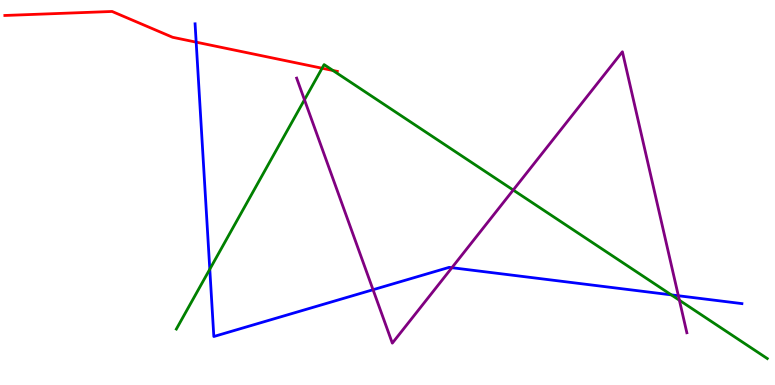[{'lines': ['blue', 'red'], 'intersections': [{'x': 2.53, 'y': 8.9}]}, {'lines': ['green', 'red'], 'intersections': [{'x': 4.16, 'y': 8.23}, {'x': 4.3, 'y': 8.17}]}, {'lines': ['purple', 'red'], 'intersections': []}, {'lines': ['blue', 'green'], 'intersections': [{'x': 2.71, 'y': 3.01}, {'x': 8.66, 'y': 2.34}]}, {'lines': ['blue', 'purple'], 'intersections': [{'x': 4.81, 'y': 2.47}, {'x': 5.83, 'y': 3.05}, {'x': 8.75, 'y': 2.32}]}, {'lines': ['green', 'purple'], 'intersections': [{'x': 3.93, 'y': 7.41}, {'x': 6.62, 'y': 5.06}, {'x': 8.77, 'y': 2.2}]}]